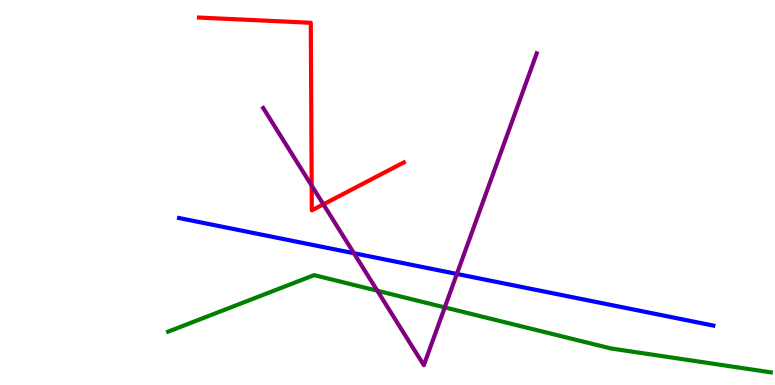[{'lines': ['blue', 'red'], 'intersections': []}, {'lines': ['green', 'red'], 'intersections': []}, {'lines': ['purple', 'red'], 'intersections': [{'x': 4.02, 'y': 5.18}, {'x': 4.17, 'y': 4.69}]}, {'lines': ['blue', 'green'], 'intersections': []}, {'lines': ['blue', 'purple'], 'intersections': [{'x': 4.57, 'y': 3.42}, {'x': 5.9, 'y': 2.88}]}, {'lines': ['green', 'purple'], 'intersections': [{'x': 4.87, 'y': 2.45}, {'x': 5.74, 'y': 2.02}]}]